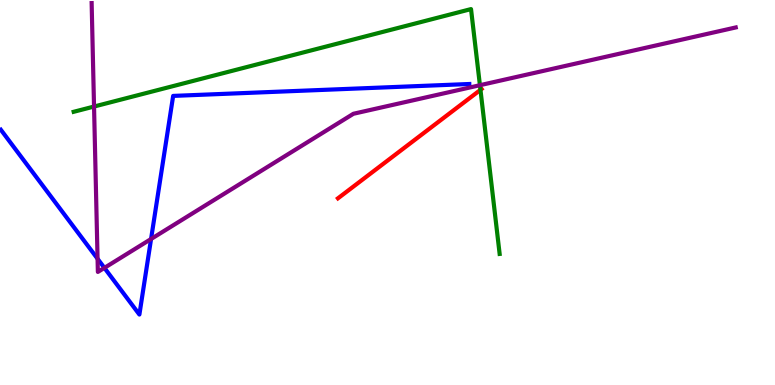[{'lines': ['blue', 'red'], 'intersections': []}, {'lines': ['green', 'red'], 'intersections': [{'x': 6.2, 'y': 7.67}]}, {'lines': ['purple', 'red'], 'intersections': []}, {'lines': ['blue', 'green'], 'intersections': []}, {'lines': ['blue', 'purple'], 'intersections': [{'x': 1.26, 'y': 3.28}, {'x': 1.35, 'y': 3.04}, {'x': 1.95, 'y': 3.79}]}, {'lines': ['green', 'purple'], 'intersections': [{'x': 1.21, 'y': 7.23}, {'x': 6.19, 'y': 7.79}]}]